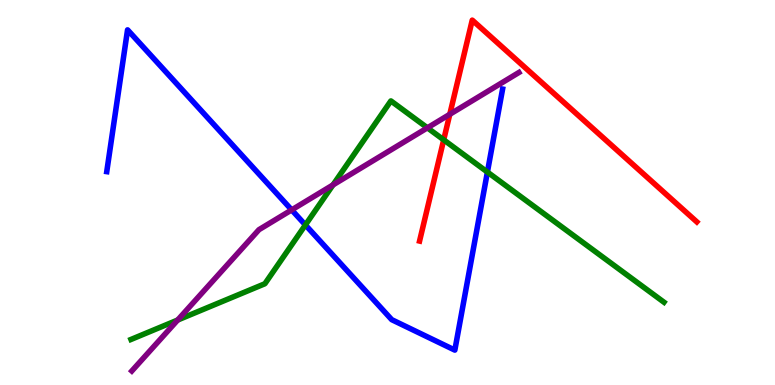[{'lines': ['blue', 'red'], 'intersections': []}, {'lines': ['green', 'red'], 'intersections': [{'x': 5.73, 'y': 6.37}]}, {'lines': ['purple', 'red'], 'intersections': [{'x': 5.8, 'y': 7.03}]}, {'lines': ['blue', 'green'], 'intersections': [{'x': 3.94, 'y': 4.16}, {'x': 6.29, 'y': 5.53}]}, {'lines': ['blue', 'purple'], 'intersections': [{'x': 3.76, 'y': 4.55}]}, {'lines': ['green', 'purple'], 'intersections': [{'x': 2.29, 'y': 1.69}, {'x': 4.3, 'y': 5.2}, {'x': 5.51, 'y': 6.68}]}]